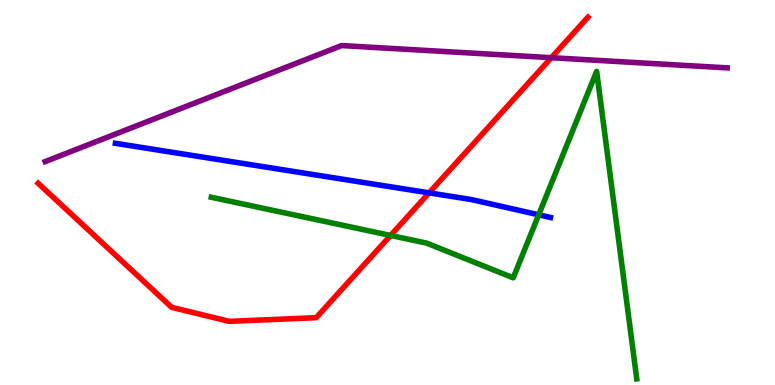[{'lines': ['blue', 'red'], 'intersections': [{'x': 5.54, 'y': 4.99}]}, {'lines': ['green', 'red'], 'intersections': [{'x': 5.04, 'y': 3.88}]}, {'lines': ['purple', 'red'], 'intersections': [{'x': 7.11, 'y': 8.5}]}, {'lines': ['blue', 'green'], 'intersections': [{'x': 6.95, 'y': 4.42}]}, {'lines': ['blue', 'purple'], 'intersections': []}, {'lines': ['green', 'purple'], 'intersections': []}]